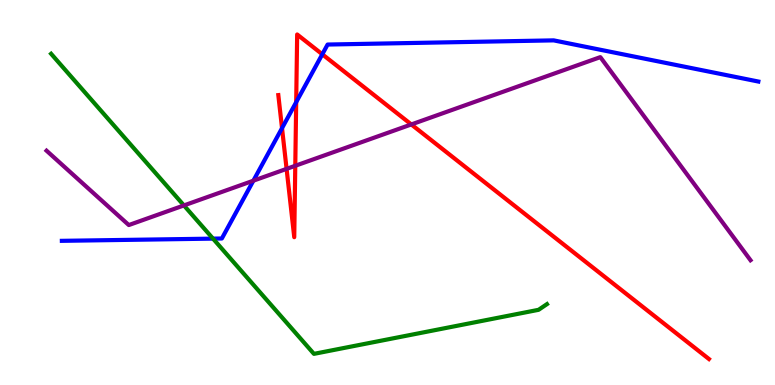[{'lines': ['blue', 'red'], 'intersections': [{'x': 3.64, 'y': 6.67}, {'x': 3.82, 'y': 7.35}, {'x': 4.16, 'y': 8.59}]}, {'lines': ['green', 'red'], 'intersections': []}, {'lines': ['purple', 'red'], 'intersections': [{'x': 3.7, 'y': 5.61}, {'x': 3.81, 'y': 5.69}, {'x': 5.31, 'y': 6.77}]}, {'lines': ['blue', 'green'], 'intersections': [{'x': 2.75, 'y': 3.8}]}, {'lines': ['blue', 'purple'], 'intersections': [{'x': 3.27, 'y': 5.31}]}, {'lines': ['green', 'purple'], 'intersections': [{'x': 2.37, 'y': 4.66}]}]